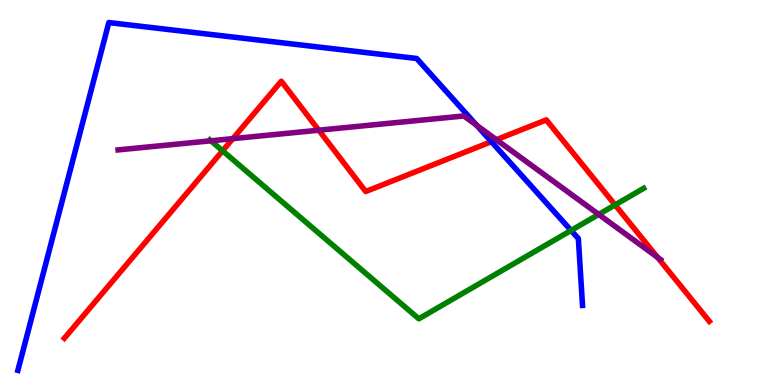[{'lines': ['blue', 'red'], 'intersections': [{'x': 6.34, 'y': 6.32}]}, {'lines': ['green', 'red'], 'intersections': [{'x': 2.87, 'y': 6.08}, {'x': 7.94, 'y': 4.68}]}, {'lines': ['purple', 'red'], 'intersections': [{'x': 3.0, 'y': 6.4}, {'x': 4.11, 'y': 6.62}, {'x': 6.4, 'y': 6.37}, {'x': 8.48, 'y': 3.31}]}, {'lines': ['blue', 'green'], 'intersections': [{'x': 7.37, 'y': 4.01}]}, {'lines': ['blue', 'purple'], 'intersections': [{'x': 6.15, 'y': 6.75}]}, {'lines': ['green', 'purple'], 'intersections': [{'x': 2.72, 'y': 6.34}, {'x': 7.73, 'y': 4.43}]}]